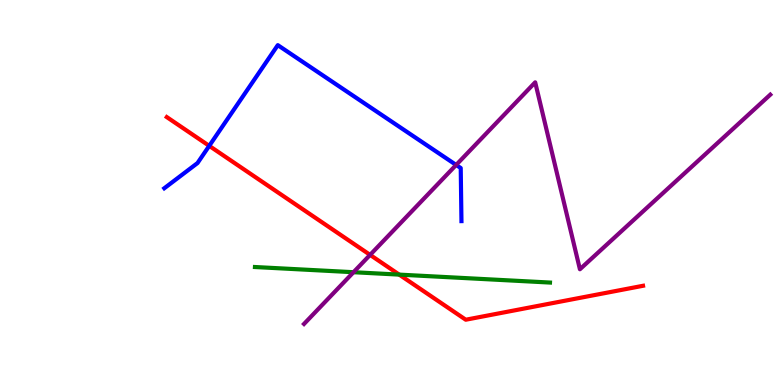[{'lines': ['blue', 'red'], 'intersections': [{'x': 2.7, 'y': 6.21}]}, {'lines': ['green', 'red'], 'intersections': [{'x': 5.15, 'y': 2.87}]}, {'lines': ['purple', 'red'], 'intersections': [{'x': 4.78, 'y': 3.38}]}, {'lines': ['blue', 'green'], 'intersections': []}, {'lines': ['blue', 'purple'], 'intersections': [{'x': 5.89, 'y': 5.72}]}, {'lines': ['green', 'purple'], 'intersections': [{'x': 4.56, 'y': 2.93}]}]